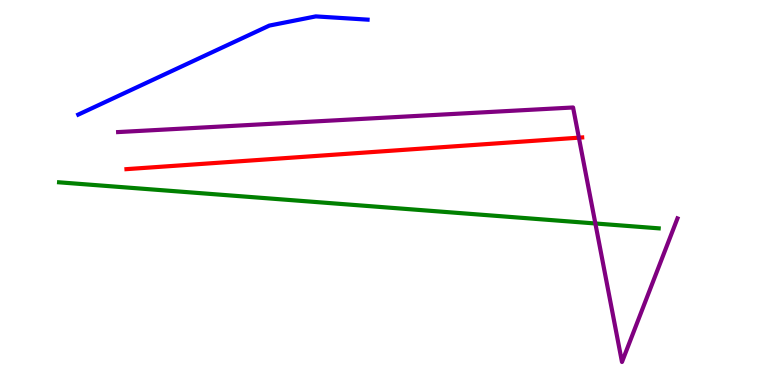[{'lines': ['blue', 'red'], 'intersections': []}, {'lines': ['green', 'red'], 'intersections': []}, {'lines': ['purple', 'red'], 'intersections': [{'x': 7.47, 'y': 6.42}]}, {'lines': ['blue', 'green'], 'intersections': []}, {'lines': ['blue', 'purple'], 'intersections': []}, {'lines': ['green', 'purple'], 'intersections': [{'x': 7.68, 'y': 4.2}]}]